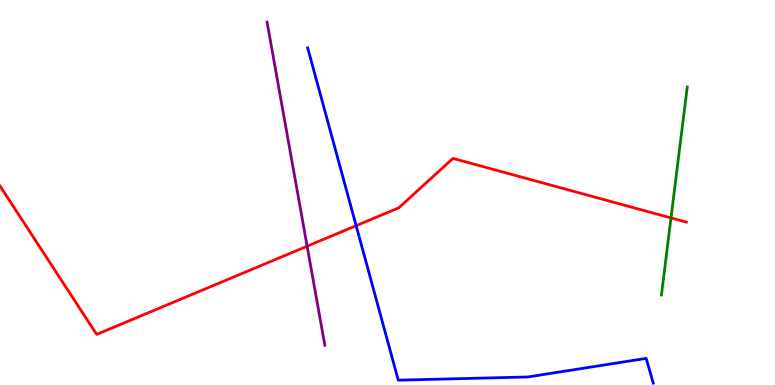[{'lines': ['blue', 'red'], 'intersections': [{'x': 4.6, 'y': 4.14}]}, {'lines': ['green', 'red'], 'intersections': [{'x': 8.66, 'y': 4.34}]}, {'lines': ['purple', 'red'], 'intersections': [{'x': 3.96, 'y': 3.6}]}, {'lines': ['blue', 'green'], 'intersections': []}, {'lines': ['blue', 'purple'], 'intersections': []}, {'lines': ['green', 'purple'], 'intersections': []}]